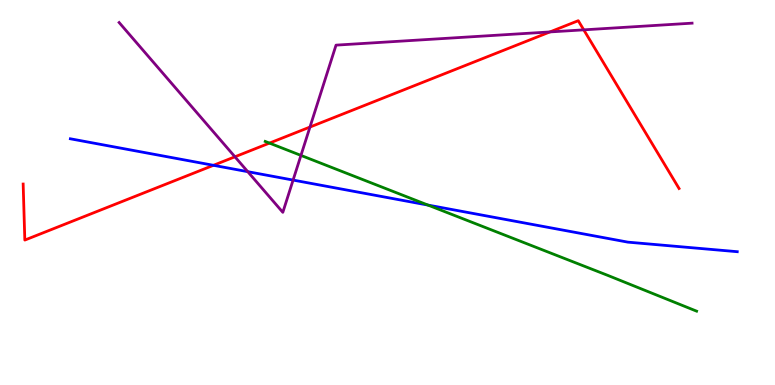[{'lines': ['blue', 'red'], 'intersections': [{'x': 2.75, 'y': 5.71}]}, {'lines': ['green', 'red'], 'intersections': [{'x': 3.48, 'y': 6.28}]}, {'lines': ['purple', 'red'], 'intersections': [{'x': 3.03, 'y': 5.93}, {'x': 4.0, 'y': 6.7}, {'x': 7.1, 'y': 9.17}, {'x': 7.53, 'y': 9.22}]}, {'lines': ['blue', 'green'], 'intersections': [{'x': 5.52, 'y': 4.67}]}, {'lines': ['blue', 'purple'], 'intersections': [{'x': 3.2, 'y': 5.54}, {'x': 3.78, 'y': 5.32}]}, {'lines': ['green', 'purple'], 'intersections': [{'x': 3.88, 'y': 5.96}]}]